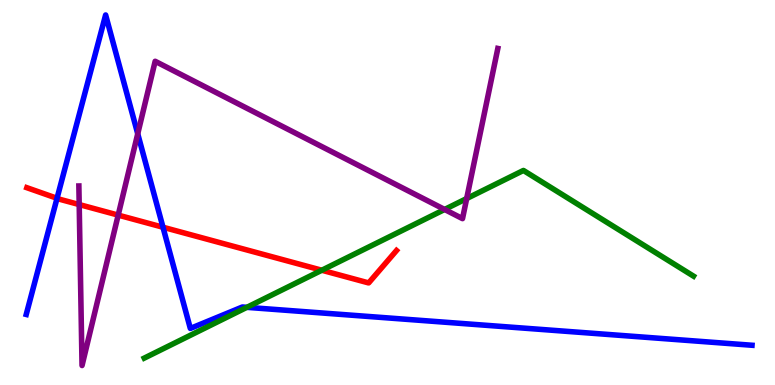[{'lines': ['blue', 'red'], 'intersections': [{'x': 0.736, 'y': 4.85}, {'x': 2.1, 'y': 4.1}]}, {'lines': ['green', 'red'], 'intersections': [{'x': 4.15, 'y': 2.98}]}, {'lines': ['purple', 'red'], 'intersections': [{'x': 1.02, 'y': 4.69}, {'x': 1.53, 'y': 4.41}]}, {'lines': ['blue', 'green'], 'intersections': [{'x': 3.19, 'y': 2.02}]}, {'lines': ['blue', 'purple'], 'intersections': [{'x': 1.78, 'y': 6.52}]}, {'lines': ['green', 'purple'], 'intersections': [{'x': 5.74, 'y': 4.56}, {'x': 6.02, 'y': 4.84}]}]